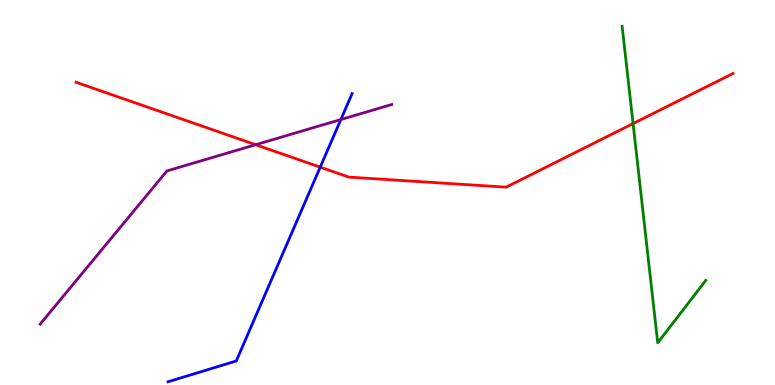[{'lines': ['blue', 'red'], 'intersections': [{'x': 4.13, 'y': 5.66}]}, {'lines': ['green', 'red'], 'intersections': [{'x': 8.17, 'y': 6.79}]}, {'lines': ['purple', 'red'], 'intersections': [{'x': 3.3, 'y': 6.24}]}, {'lines': ['blue', 'green'], 'intersections': []}, {'lines': ['blue', 'purple'], 'intersections': [{'x': 4.4, 'y': 6.89}]}, {'lines': ['green', 'purple'], 'intersections': []}]